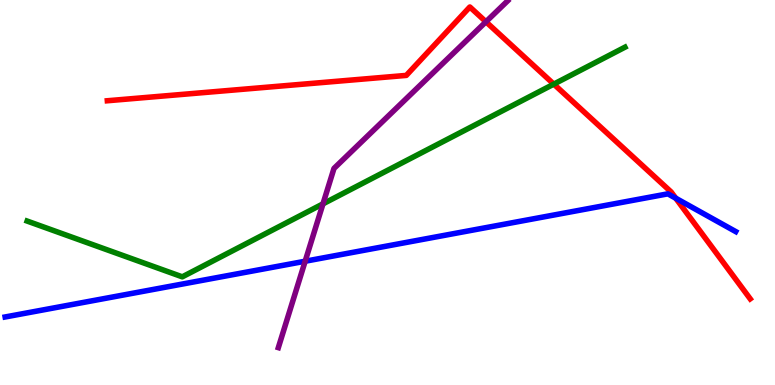[{'lines': ['blue', 'red'], 'intersections': [{'x': 8.72, 'y': 4.85}]}, {'lines': ['green', 'red'], 'intersections': [{'x': 7.15, 'y': 7.82}]}, {'lines': ['purple', 'red'], 'intersections': [{'x': 6.27, 'y': 9.43}]}, {'lines': ['blue', 'green'], 'intersections': []}, {'lines': ['blue', 'purple'], 'intersections': [{'x': 3.94, 'y': 3.21}]}, {'lines': ['green', 'purple'], 'intersections': [{'x': 4.17, 'y': 4.71}]}]